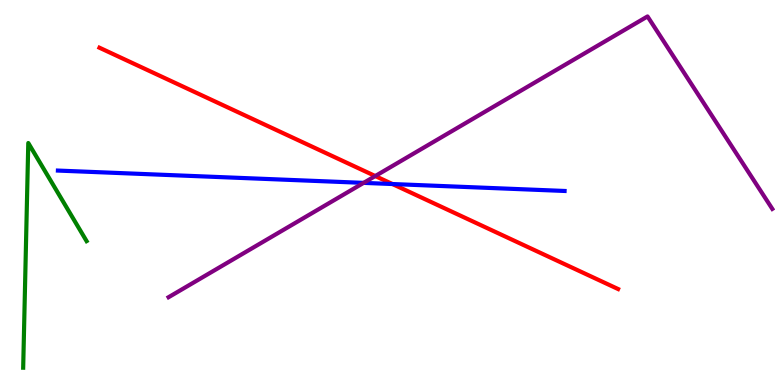[{'lines': ['blue', 'red'], 'intersections': [{'x': 5.06, 'y': 5.22}]}, {'lines': ['green', 'red'], 'intersections': []}, {'lines': ['purple', 'red'], 'intersections': [{'x': 4.84, 'y': 5.43}]}, {'lines': ['blue', 'green'], 'intersections': []}, {'lines': ['blue', 'purple'], 'intersections': [{'x': 4.69, 'y': 5.25}]}, {'lines': ['green', 'purple'], 'intersections': []}]